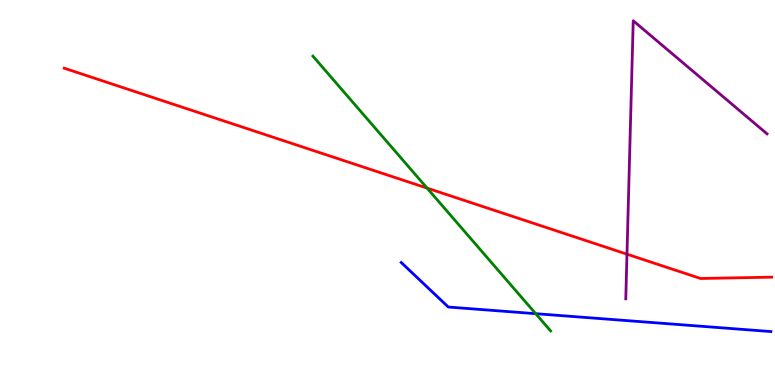[{'lines': ['blue', 'red'], 'intersections': []}, {'lines': ['green', 'red'], 'intersections': [{'x': 5.51, 'y': 5.11}]}, {'lines': ['purple', 'red'], 'intersections': [{'x': 8.09, 'y': 3.4}]}, {'lines': ['blue', 'green'], 'intersections': [{'x': 6.91, 'y': 1.85}]}, {'lines': ['blue', 'purple'], 'intersections': []}, {'lines': ['green', 'purple'], 'intersections': []}]